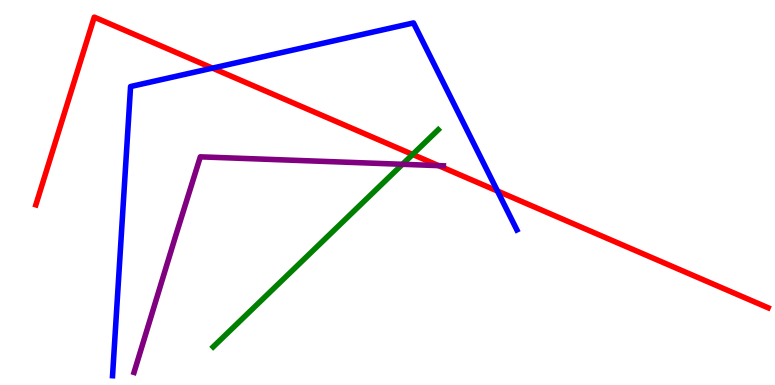[{'lines': ['blue', 'red'], 'intersections': [{'x': 2.74, 'y': 8.23}, {'x': 6.42, 'y': 5.04}]}, {'lines': ['green', 'red'], 'intersections': [{'x': 5.32, 'y': 5.99}]}, {'lines': ['purple', 'red'], 'intersections': [{'x': 5.66, 'y': 5.7}]}, {'lines': ['blue', 'green'], 'intersections': []}, {'lines': ['blue', 'purple'], 'intersections': []}, {'lines': ['green', 'purple'], 'intersections': [{'x': 5.19, 'y': 5.73}]}]